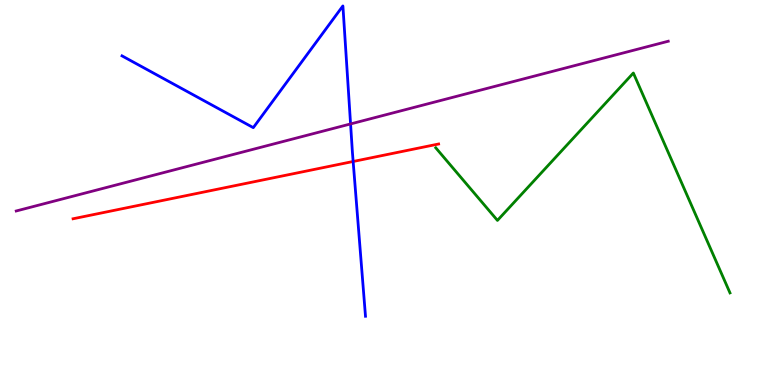[{'lines': ['blue', 'red'], 'intersections': [{'x': 4.56, 'y': 5.81}]}, {'lines': ['green', 'red'], 'intersections': []}, {'lines': ['purple', 'red'], 'intersections': []}, {'lines': ['blue', 'green'], 'intersections': []}, {'lines': ['blue', 'purple'], 'intersections': [{'x': 4.52, 'y': 6.78}]}, {'lines': ['green', 'purple'], 'intersections': []}]